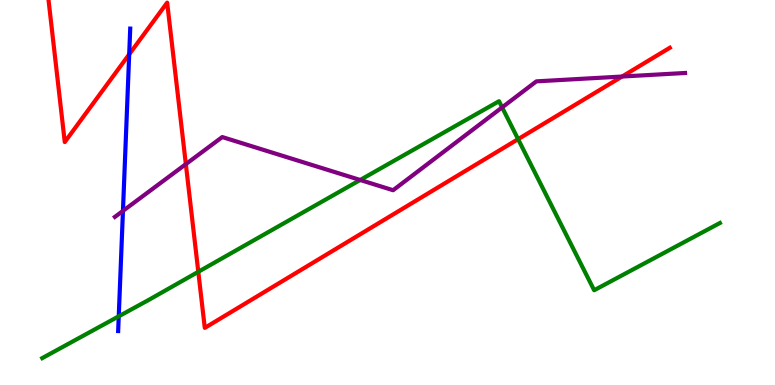[{'lines': ['blue', 'red'], 'intersections': [{'x': 1.67, 'y': 8.59}]}, {'lines': ['green', 'red'], 'intersections': [{'x': 2.56, 'y': 2.94}, {'x': 6.69, 'y': 6.39}]}, {'lines': ['purple', 'red'], 'intersections': [{'x': 2.4, 'y': 5.74}, {'x': 8.03, 'y': 8.01}]}, {'lines': ['blue', 'green'], 'intersections': [{'x': 1.53, 'y': 1.78}]}, {'lines': ['blue', 'purple'], 'intersections': [{'x': 1.59, 'y': 4.52}]}, {'lines': ['green', 'purple'], 'intersections': [{'x': 4.65, 'y': 5.33}, {'x': 6.48, 'y': 7.21}]}]